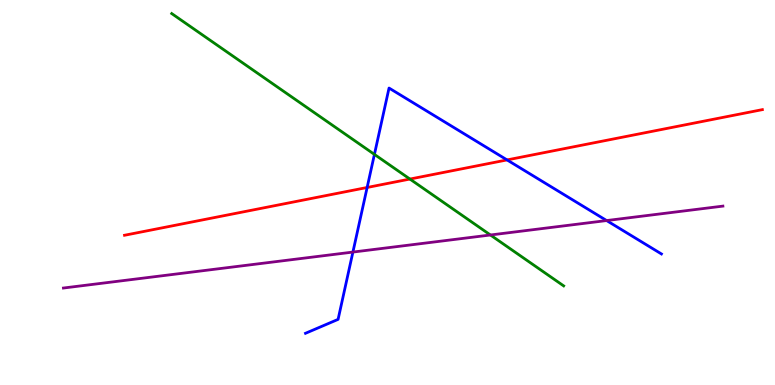[{'lines': ['blue', 'red'], 'intersections': [{'x': 4.74, 'y': 5.13}, {'x': 6.54, 'y': 5.85}]}, {'lines': ['green', 'red'], 'intersections': [{'x': 5.29, 'y': 5.35}]}, {'lines': ['purple', 'red'], 'intersections': []}, {'lines': ['blue', 'green'], 'intersections': [{'x': 4.83, 'y': 5.99}]}, {'lines': ['blue', 'purple'], 'intersections': [{'x': 4.55, 'y': 3.45}, {'x': 7.83, 'y': 4.27}]}, {'lines': ['green', 'purple'], 'intersections': [{'x': 6.33, 'y': 3.9}]}]